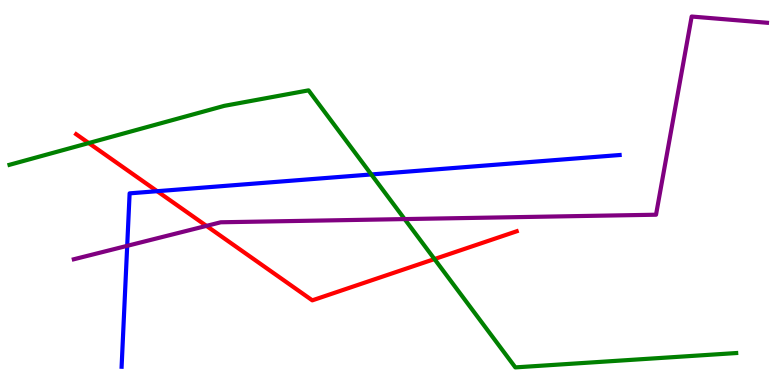[{'lines': ['blue', 'red'], 'intersections': [{'x': 2.03, 'y': 5.03}]}, {'lines': ['green', 'red'], 'intersections': [{'x': 1.15, 'y': 6.28}, {'x': 5.61, 'y': 3.27}]}, {'lines': ['purple', 'red'], 'intersections': [{'x': 2.66, 'y': 4.13}]}, {'lines': ['blue', 'green'], 'intersections': [{'x': 4.79, 'y': 5.47}]}, {'lines': ['blue', 'purple'], 'intersections': [{'x': 1.64, 'y': 3.61}]}, {'lines': ['green', 'purple'], 'intersections': [{'x': 5.22, 'y': 4.31}]}]